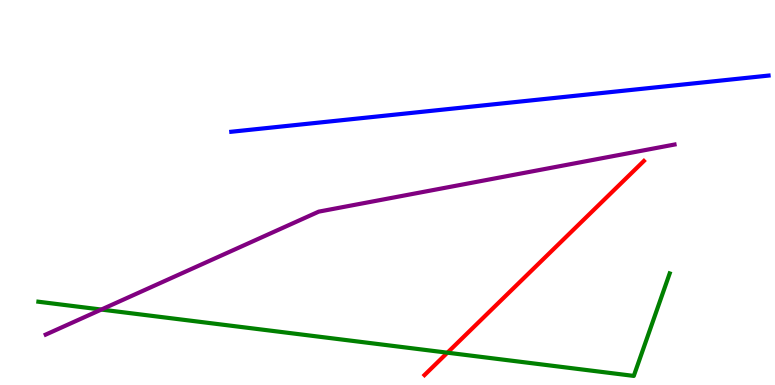[{'lines': ['blue', 'red'], 'intersections': []}, {'lines': ['green', 'red'], 'intersections': [{'x': 5.77, 'y': 0.839}]}, {'lines': ['purple', 'red'], 'intersections': []}, {'lines': ['blue', 'green'], 'intersections': []}, {'lines': ['blue', 'purple'], 'intersections': []}, {'lines': ['green', 'purple'], 'intersections': [{'x': 1.31, 'y': 1.96}]}]